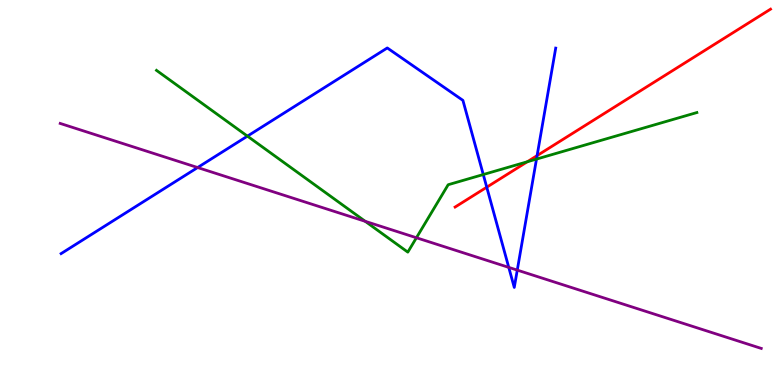[{'lines': ['blue', 'red'], 'intersections': [{'x': 6.28, 'y': 5.14}, {'x': 6.93, 'y': 5.96}]}, {'lines': ['green', 'red'], 'intersections': [{'x': 6.8, 'y': 5.8}]}, {'lines': ['purple', 'red'], 'intersections': []}, {'lines': ['blue', 'green'], 'intersections': [{'x': 3.19, 'y': 6.46}, {'x': 6.24, 'y': 5.47}, {'x': 6.92, 'y': 5.87}]}, {'lines': ['blue', 'purple'], 'intersections': [{'x': 2.55, 'y': 5.65}, {'x': 6.56, 'y': 3.05}, {'x': 6.67, 'y': 2.98}]}, {'lines': ['green', 'purple'], 'intersections': [{'x': 4.71, 'y': 4.25}, {'x': 5.37, 'y': 3.82}]}]